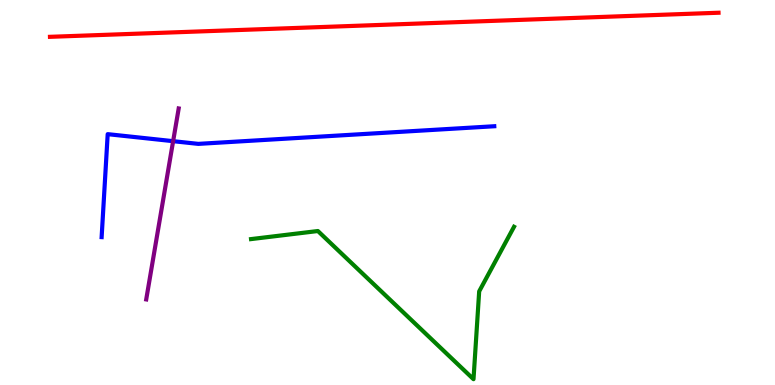[{'lines': ['blue', 'red'], 'intersections': []}, {'lines': ['green', 'red'], 'intersections': []}, {'lines': ['purple', 'red'], 'intersections': []}, {'lines': ['blue', 'green'], 'intersections': []}, {'lines': ['blue', 'purple'], 'intersections': [{'x': 2.23, 'y': 6.33}]}, {'lines': ['green', 'purple'], 'intersections': []}]